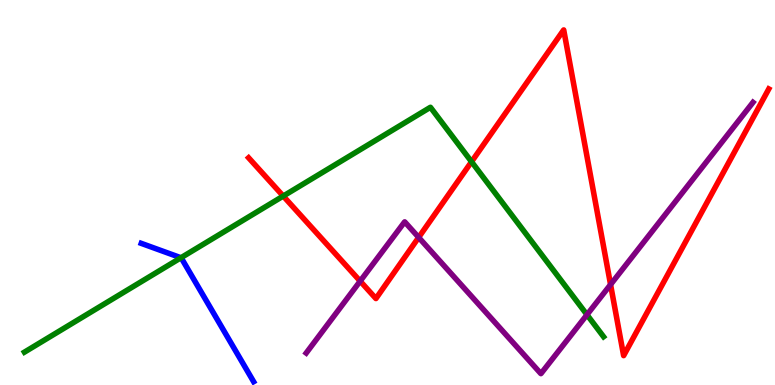[{'lines': ['blue', 'red'], 'intersections': []}, {'lines': ['green', 'red'], 'intersections': [{'x': 3.65, 'y': 4.91}, {'x': 6.08, 'y': 5.8}]}, {'lines': ['purple', 'red'], 'intersections': [{'x': 4.65, 'y': 2.7}, {'x': 5.4, 'y': 3.83}, {'x': 7.88, 'y': 2.61}]}, {'lines': ['blue', 'green'], 'intersections': [{'x': 2.33, 'y': 3.3}]}, {'lines': ['blue', 'purple'], 'intersections': []}, {'lines': ['green', 'purple'], 'intersections': [{'x': 7.57, 'y': 1.83}]}]